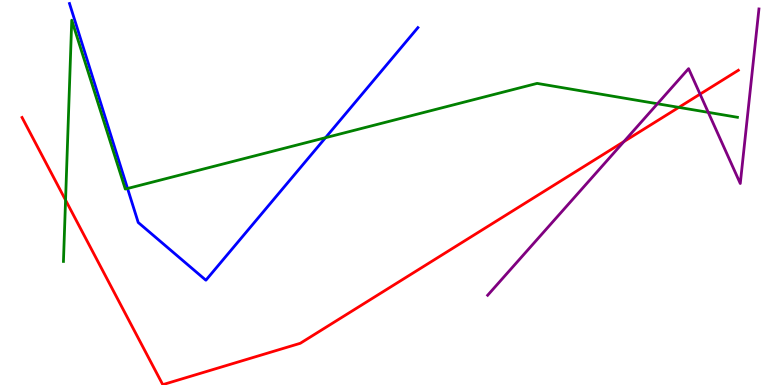[{'lines': ['blue', 'red'], 'intersections': []}, {'lines': ['green', 'red'], 'intersections': [{'x': 0.846, 'y': 4.8}, {'x': 8.76, 'y': 7.21}]}, {'lines': ['purple', 'red'], 'intersections': [{'x': 8.05, 'y': 6.32}, {'x': 9.03, 'y': 7.55}]}, {'lines': ['blue', 'green'], 'intersections': [{'x': 1.65, 'y': 5.1}, {'x': 4.2, 'y': 6.42}]}, {'lines': ['blue', 'purple'], 'intersections': []}, {'lines': ['green', 'purple'], 'intersections': [{'x': 8.48, 'y': 7.3}, {'x': 9.14, 'y': 7.08}]}]